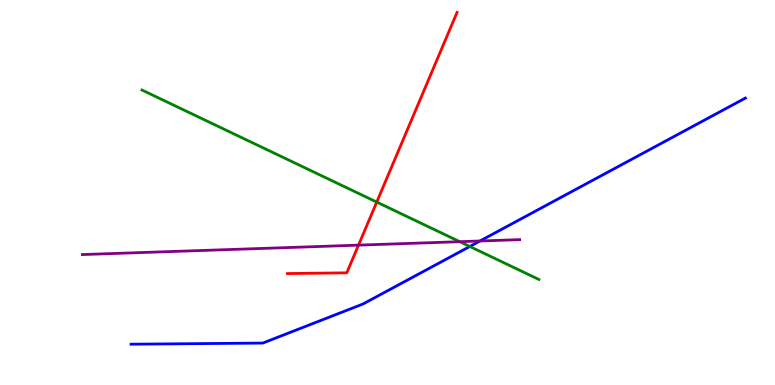[{'lines': ['blue', 'red'], 'intersections': []}, {'lines': ['green', 'red'], 'intersections': [{'x': 4.86, 'y': 4.75}]}, {'lines': ['purple', 'red'], 'intersections': [{'x': 4.63, 'y': 3.63}]}, {'lines': ['blue', 'green'], 'intersections': [{'x': 6.06, 'y': 3.6}]}, {'lines': ['blue', 'purple'], 'intersections': [{'x': 6.19, 'y': 3.74}]}, {'lines': ['green', 'purple'], 'intersections': [{'x': 5.93, 'y': 3.72}]}]